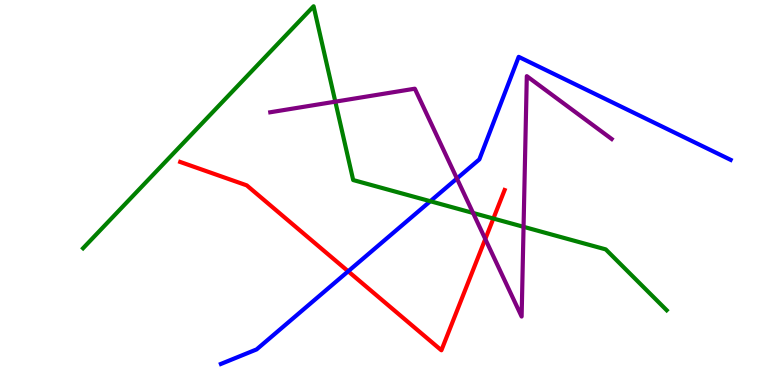[{'lines': ['blue', 'red'], 'intersections': [{'x': 4.49, 'y': 2.95}]}, {'lines': ['green', 'red'], 'intersections': [{'x': 6.37, 'y': 4.32}]}, {'lines': ['purple', 'red'], 'intersections': [{'x': 6.26, 'y': 3.79}]}, {'lines': ['blue', 'green'], 'intersections': [{'x': 5.55, 'y': 4.77}]}, {'lines': ['blue', 'purple'], 'intersections': [{'x': 5.9, 'y': 5.36}]}, {'lines': ['green', 'purple'], 'intersections': [{'x': 4.33, 'y': 7.36}, {'x': 6.1, 'y': 4.47}, {'x': 6.76, 'y': 4.11}]}]